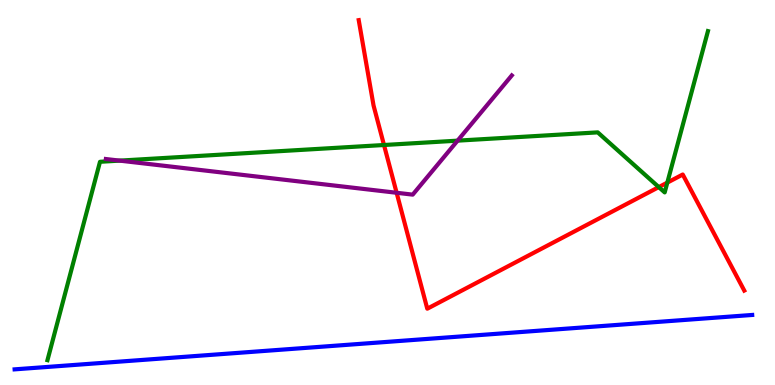[{'lines': ['blue', 'red'], 'intersections': []}, {'lines': ['green', 'red'], 'intersections': [{'x': 4.95, 'y': 6.23}, {'x': 8.5, 'y': 5.14}, {'x': 8.61, 'y': 5.26}]}, {'lines': ['purple', 'red'], 'intersections': [{'x': 5.12, 'y': 4.99}]}, {'lines': ['blue', 'green'], 'intersections': []}, {'lines': ['blue', 'purple'], 'intersections': []}, {'lines': ['green', 'purple'], 'intersections': [{'x': 1.54, 'y': 5.83}, {'x': 5.9, 'y': 6.35}]}]